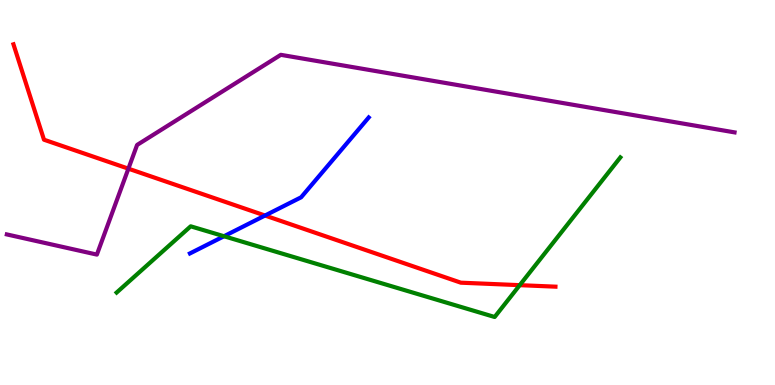[{'lines': ['blue', 'red'], 'intersections': [{'x': 3.42, 'y': 4.4}]}, {'lines': ['green', 'red'], 'intersections': [{'x': 6.71, 'y': 2.59}]}, {'lines': ['purple', 'red'], 'intersections': [{'x': 1.66, 'y': 5.62}]}, {'lines': ['blue', 'green'], 'intersections': [{'x': 2.89, 'y': 3.86}]}, {'lines': ['blue', 'purple'], 'intersections': []}, {'lines': ['green', 'purple'], 'intersections': []}]